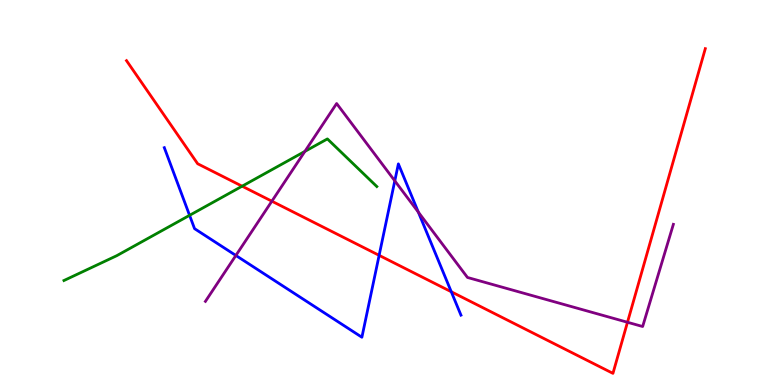[{'lines': ['blue', 'red'], 'intersections': [{'x': 4.89, 'y': 3.37}, {'x': 5.82, 'y': 2.42}]}, {'lines': ['green', 'red'], 'intersections': [{'x': 3.12, 'y': 5.16}]}, {'lines': ['purple', 'red'], 'intersections': [{'x': 3.51, 'y': 4.77}, {'x': 8.1, 'y': 1.63}]}, {'lines': ['blue', 'green'], 'intersections': [{'x': 2.45, 'y': 4.41}]}, {'lines': ['blue', 'purple'], 'intersections': [{'x': 3.04, 'y': 3.36}, {'x': 5.09, 'y': 5.3}, {'x': 5.4, 'y': 4.49}]}, {'lines': ['green', 'purple'], 'intersections': [{'x': 3.93, 'y': 6.07}]}]